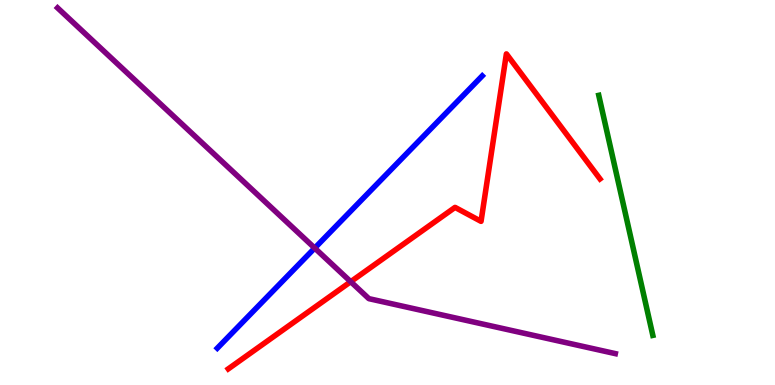[{'lines': ['blue', 'red'], 'intersections': []}, {'lines': ['green', 'red'], 'intersections': []}, {'lines': ['purple', 'red'], 'intersections': [{'x': 4.53, 'y': 2.68}]}, {'lines': ['blue', 'green'], 'intersections': []}, {'lines': ['blue', 'purple'], 'intersections': [{'x': 4.06, 'y': 3.56}]}, {'lines': ['green', 'purple'], 'intersections': []}]